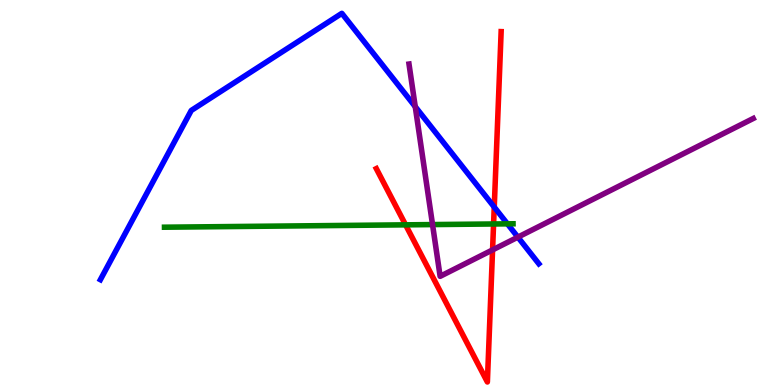[{'lines': ['blue', 'red'], 'intersections': [{'x': 6.38, 'y': 4.62}]}, {'lines': ['green', 'red'], 'intersections': [{'x': 5.23, 'y': 4.16}, {'x': 6.37, 'y': 4.18}]}, {'lines': ['purple', 'red'], 'intersections': [{'x': 6.36, 'y': 3.51}]}, {'lines': ['blue', 'green'], 'intersections': [{'x': 6.55, 'y': 4.19}]}, {'lines': ['blue', 'purple'], 'intersections': [{'x': 5.36, 'y': 7.23}, {'x': 6.68, 'y': 3.84}]}, {'lines': ['green', 'purple'], 'intersections': [{'x': 5.58, 'y': 4.17}]}]